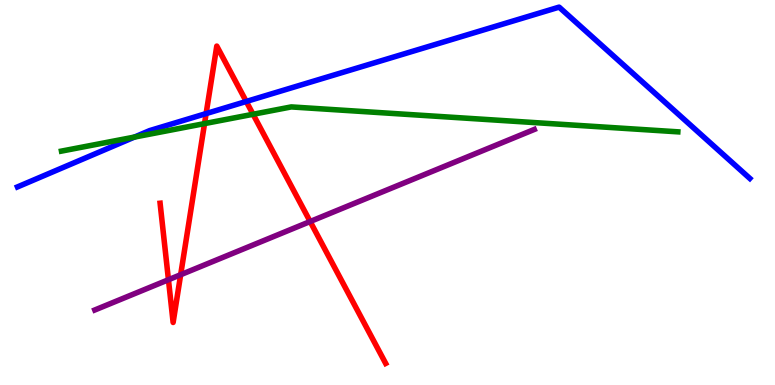[{'lines': ['blue', 'red'], 'intersections': [{'x': 2.66, 'y': 7.05}, {'x': 3.18, 'y': 7.36}]}, {'lines': ['green', 'red'], 'intersections': [{'x': 2.64, 'y': 6.79}, {'x': 3.27, 'y': 7.03}]}, {'lines': ['purple', 'red'], 'intersections': [{'x': 2.17, 'y': 2.73}, {'x': 2.33, 'y': 2.86}, {'x': 4.0, 'y': 4.25}]}, {'lines': ['blue', 'green'], 'intersections': [{'x': 1.74, 'y': 6.44}]}, {'lines': ['blue', 'purple'], 'intersections': []}, {'lines': ['green', 'purple'], 'intersections': []}]